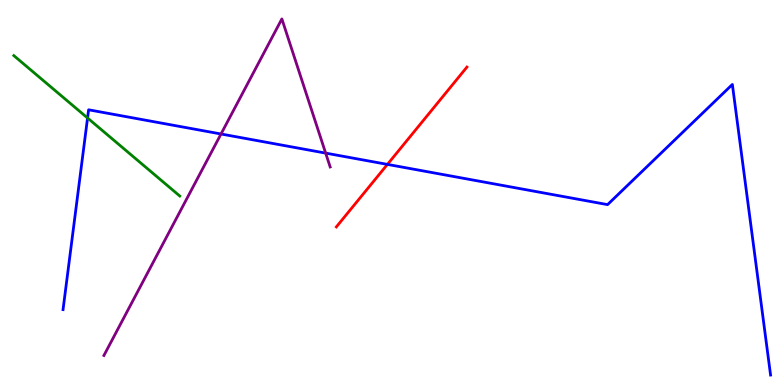[{'lines': ['blue', 'red'], 'intersections': [{'x': 5.0, 'y': 5.73}]}, {'lines': ['green', 'red'], 'intersections': []}, {'lines': ['purple', 'red'], 'intersections': []}, {'lines': ['blue', 'green'], 'intersections': [{'x': 1.13, 'y': 6.94}]}, {'lines': ['blue', 'purple'], 'intersections': [{'x': 2.85, 'y': 6.52}, {'x': 4.2, 'y': 6.02}]}, {'lines': ['green', 'purple'], 'intersections': []}]